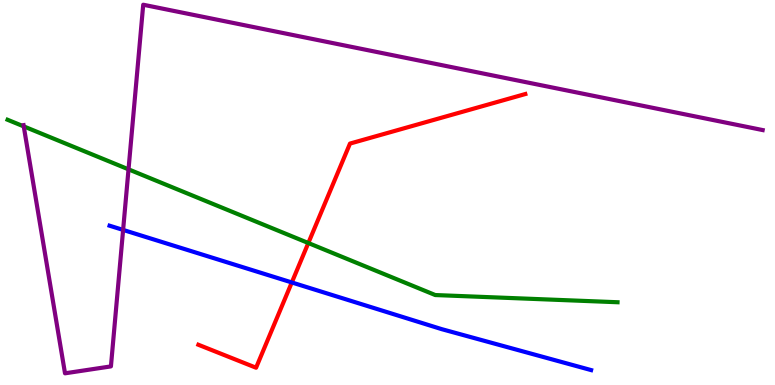[{'lines': ['blue', 'red'], 'intersections': [{'x': 3.77, 'y': 2.66}]}, {'lines': ['green', 'red'], 'intersections': [{'x': 3.98, 'y': 3.69}]}, {'lines': ['purple', 'red'], 'intersections': []}, {'lines': ['blue', 'green'], 'intersections': []}, {'lines': ['blue', 'purple'], 'intersections': [{'x': 1.59, 'y': 4.03}]}, {'lines': ['green', 'purple'], 'intersections': [{'x': 0.306, 'y': 6.72}, {'x': 1.66, 'y': 5.6}]}]